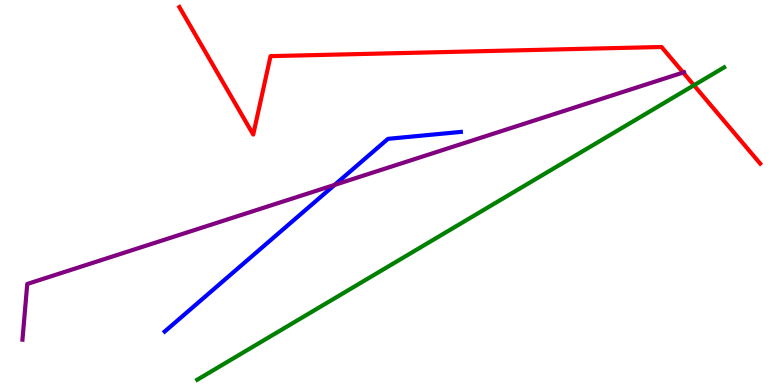[{'lines': ['blue', 'red'], 'intersections': []}, {'lines': ['green', 'red'], 'intersections': [{'x': 8.95, 'y': 7.79}]}, {'lines': ['purple', 'red'], 'intersections': [{'x': 8.81, 'y': 8.12}]}, {'lines': ['blue', 'green'], 'intersections': []}, {'lines': ['blue', 'purple'], 'intersections': [{'x': 4.32, 'y': 5.2}]}, {'lines': ['green', 'purple'], 'intersections': []}]